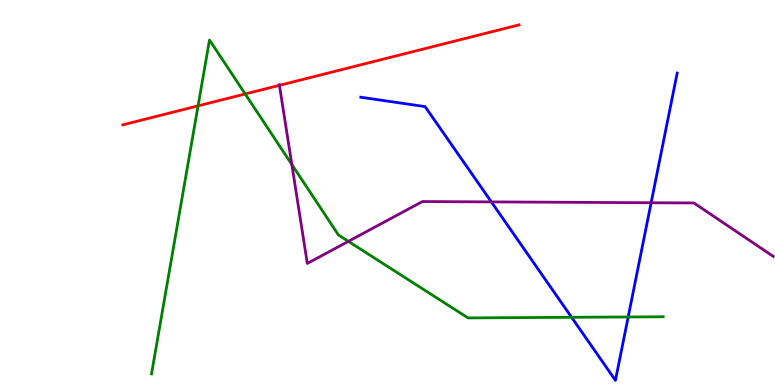[{'lines': ['blue', 'red'], 'intersections': []}, {'lines': ['green', 'red'], 'intersections': [{'x': 2.56, 'y': 7.25}, {'x': 3.16, 'y': 7.56}]}, {'lines': ['purple', 'red'], 'intersections': [{'x': 3.61, 'y': 7.78}]}, {'lines': ['blue', 'green'], 'intersections': [{'x': 7.38, 'y': 1.76}, {'x': 8.11, 'y': 1.77}]}, {'lines': ['blue', 'purple'], 'intersections': [{'x': 6.34, 'y': 4.76}, {'x': 8.4, 'y': 4.73}]}, {'lines': ['green', 'purple'], 'intersections': [{'x': 3.77, 'y': 5.73}, {'x': 4.5, 'y': 3.73}]}]